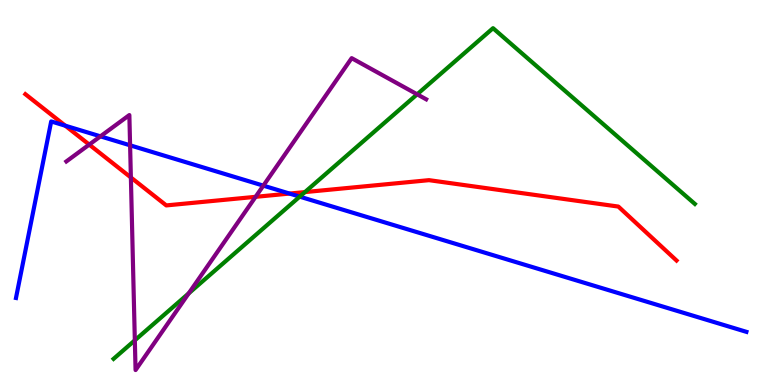[{'lines': ['blue', 'red'], 'intersections': [{'x': 0.842, 'y': 6.74}, {'x': 3.74, 'y': 4.97}]}, {'lines': ['green', 'red'], 'intersections': [{'x': 3.93, 'y': 5.01}]}, {'lines': ['purple', 'red'], 'intersections': [{'x': 1.15, 'y': 6.24}, {'x': 1.69, 'y': 5.39}, {'x': 3.3, 'y': 4.89}]}, {'lines': ['blue', 'green'], 'intersections': [{'x': 3.87, 'y': 4.89}]}, {'lines': ['blue', 'purple'], 'intersections': [{'x': 1.3, 'y': 6.46}, {'x': 1.68, 'y': 6.23}, {'x': 3.4, 'y': 5.18}]}, {'lines': ['green', 'purple'], 'intersections': [{'x': 1.74, 'y': 1.16}, {'x': 2.43, 'y': 2.38}, {'x': 5.38, 'y': 7.55}]}]